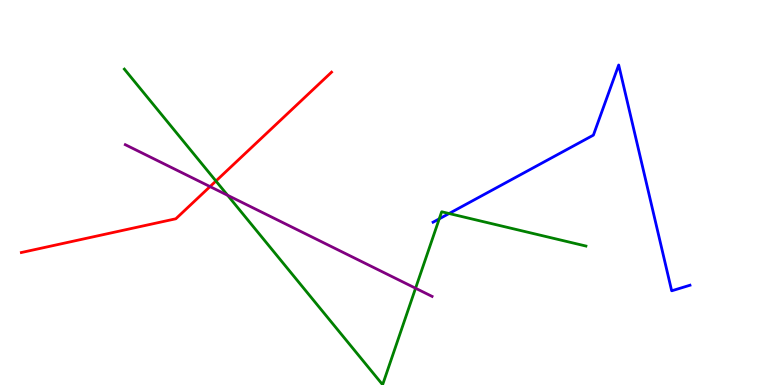[{'lines': ['blue', 'red'], 'intersections': []}, {'lines': ['green', 'red'], 'intersections': [{'x': 2.79, 'y': 5.3}]}, {'lines': ['purple', 'red'], 'intersections': [{'x': 2.71, 'y': 5.15}]}, {'lines': ['blue', 'green'], 'intersections': [{'x': 5.67, 'y': 4.32}, {'x': 5.79, 'y': 4.45}]}, {'lines': ['blue', 'purple'], 'intersections': []}, {'lines': ['green', 'purple'], 'intersections': [{'x': 2.94, 'y': 4.93}, {'x': 5.36, 'y': 2.51}]}]